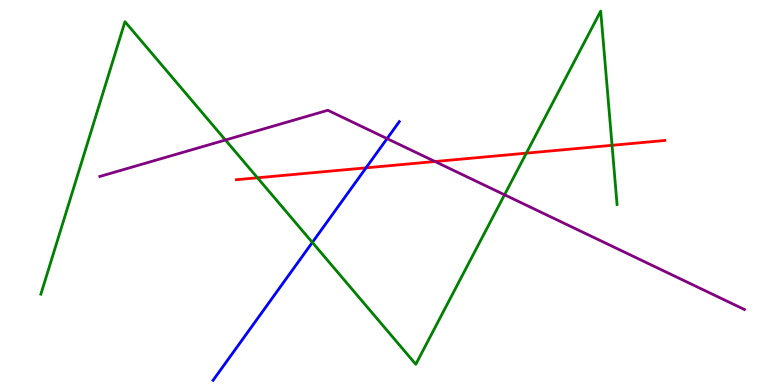[{'lines': ['blue', 'red'], 'intersections': [{'x': 4.72, 'y': 5.64}]}, {'lines': ['green', 'red'], 'intersections': [{'x': 3.32, 'y': 5.38}, {'x': 6.79, 'y': 6.02}, {'x': 7.9, 'y': 6.23}]}, {'lines': ['purple', 'red'], 'intersections': [{'x': 5.61, 'y': 5.8}]}, {'lines': ['blue', 'green'], 'intersections': [{'x': 4.03, 'y': 3.7}]}, {'lines': ['blue', 'purple'], 'intersections': [{'x': 4.99, 'y': 6.4}]}, {'lines': ['green', 'purple'], 'intersections': [{'x': 2.91, 'y': 6.36}, {'x': 6.51, 'y': 4.94}]}]